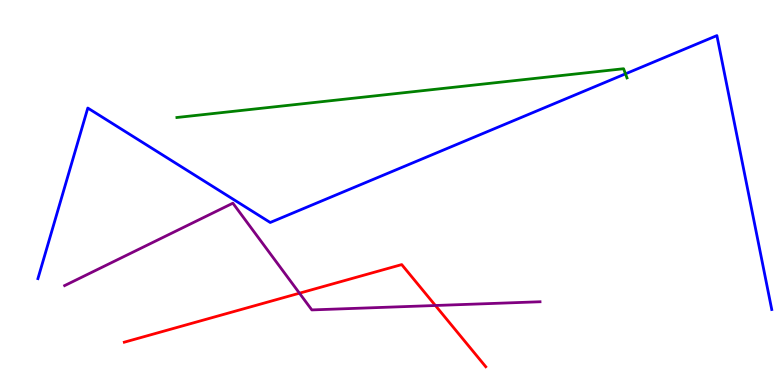[{'lines': ['blue', 'red'], 'intersections': []}, {'lines': ['green', 'red'], 'intersections': []}, {'lines': ['purple', 'red'], 'intersections': [{'x': 3.86, 'y': 2.38}, {'x': 5.62, 'y': 2.06}]}, {'lines': ['blue', 'green'], 'intersections': [{'x': 8.07, 'y': 8.08}]}, {'lines': ['blue', 'purple'], 'intersections': []}, {'lines': ['green', 'purple'], 'intersections': []}]